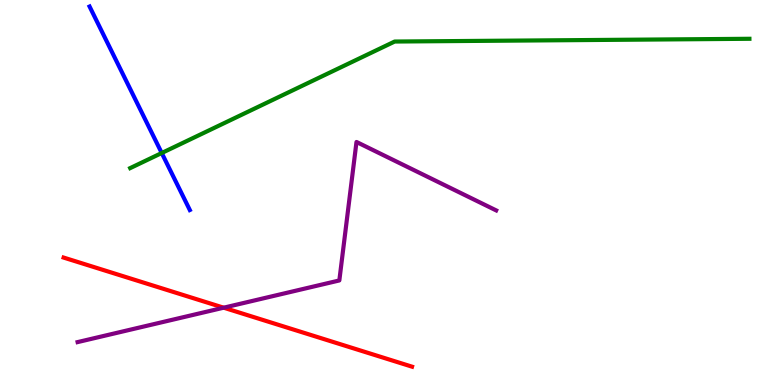[{'lines': ['blue', 'red'], 'intersections': []}, {'lines': ['green', 'red'], 'intersections': []}, {'lines': ['purple', 'red'], 'intersections': [{'x': 2.89, 'y': 2.01}]}, {'lines': ['blue', 'green'], 'intersections': [{'x': 2.09, 'y': 6.03}]}, {'lines': ['blue', 'purple'], 'intersections': []}, {'lines': ['green', 'purple'], 'intersections': []}]